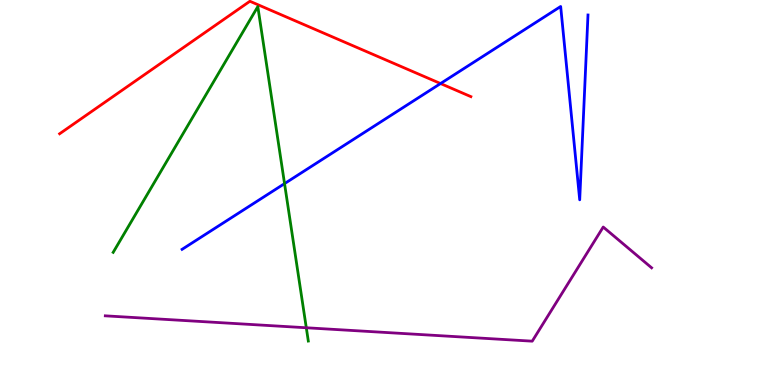[{'lines': ['blue', 'red'], 'intersections': [{'x': 5.68, 'y': 7.83}]}, {'lines': ['green', 'red'], 'intersections': []}, {'lines': ['purple', 'red'], 'intersections': []}, {'lines': ['blue', 'green'], 'intersections': [{'x': 3.67, 'y': 5.23}]}, {'lines': ['blue', 'purple'], 'intersections': []}, {'lines': ['green', 'purple'], 'intersections': [{'x': 3.95, 'y': 1.49}]}]